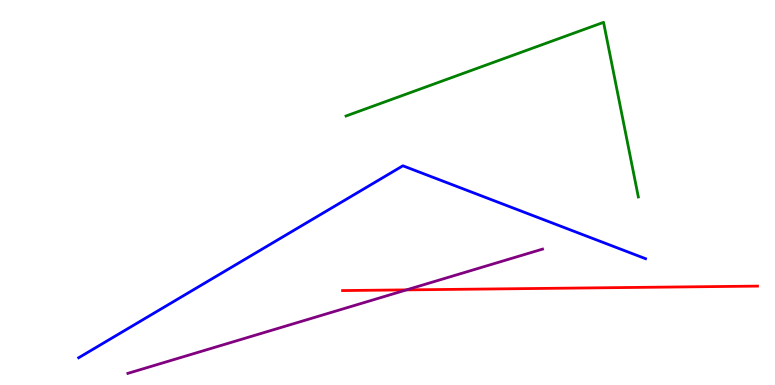[{'lines': ['blue', 'red'], 'intersections': []}, {'lines': ['green', 'red'], 'intersections': []}, {'lines': ['purple', 'red'], 'intersections': [{'x': 5.24, 'y': 2.47}]}, {'lines': ['blue', 'green'], 'intersections': []}, {'lines': ['blue', 'purple'], 'intersections': []}, {'lines': ['green', 'purple'], 'intersections': []}]